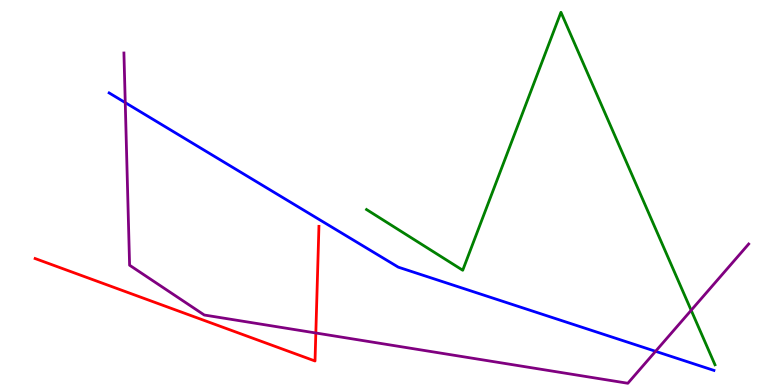[{'lines': ['blue', 'red'], 'intersections': []}, {'lines': ['green', 'red'], 'intersections': []}, {'lines': ['purple', 'red'], 'intersections': [{'x': 4.08, 'y': 1.35}]}, {'lines': ['blue', 'green'], 'intersections': []}, {'lines': ['blue', 'purple'], 'intersections': [{'x': 1.62, 'y': 7.33}, {'x': 8.46, 'y': 0.875}]}, {'lines': ['green', 'purple'], 'intersections': [{'x': 8.92, 'y': 1.94}]}]